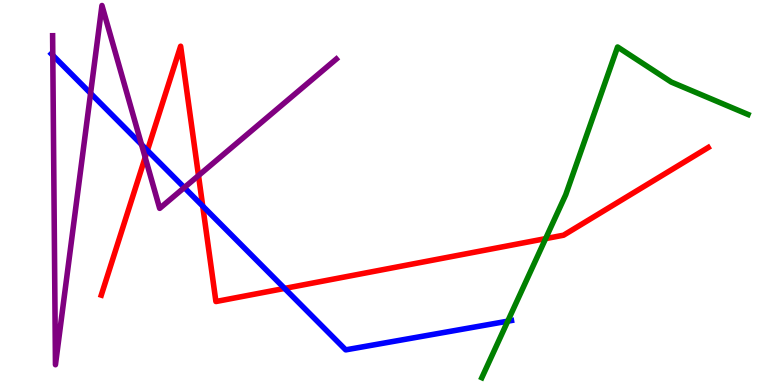[{'lines': ['blue', 'red'], 'intersections': [{'x': 1.9, 'y': 6.09}, {'x': 2.62, 'y': 4.65}, {'x': 3.67, 'y': 2.51}]}, {'lines': ['green', 'red'], 'intersections': [{'x': 7.04, 'y': 3.8}]}, {'lines': ['purple', 'red'], 'intersections': [{'x': 1.87, 'y': 5.91}, {'x': 2.56, 'y': 5.44}]}, {'lines': ['blue', 'green'], 'intersections': [{'x': 6.55, 'y': 1.66}]}, {'lines': ['blue', 'purple'], 'intersections': [{'x': 0.681, 'y': 8.56}, {'x': 1.17, 'y': 7.58}, {'x': 1.83, 'y': 6.25}, {'x': 2.38, 'y': 5.13}]}, {'lines': ['green', 'purple'], 'intersections': []}]